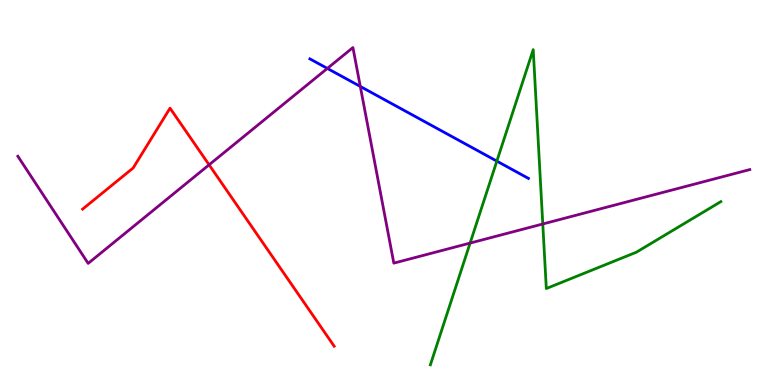[{'lines': ['blue', 'red'], 'intersections': []}, {'lines': ['green', 'red'], 'intersections': []}, {'lines': ['purple', 'red'], 'intersections': [{'x': 2.7, 'y': 5.72}]}, {'lines': ['blue', 'green'], 'intersections': [{'x': 6.41, 'y': 5.81}]}, {'lines': ['blue', 'purple'], 'intersections': [{'x': 4.22, 'y': 8.22}, {'x': 4.65, 'y': 7.75}]}, {'lines': ['green', 'purple'], 'intersections': [{'x': 6.07, 'y': 3.69}, {'x': 7.0, 'y': 4.18}]}]